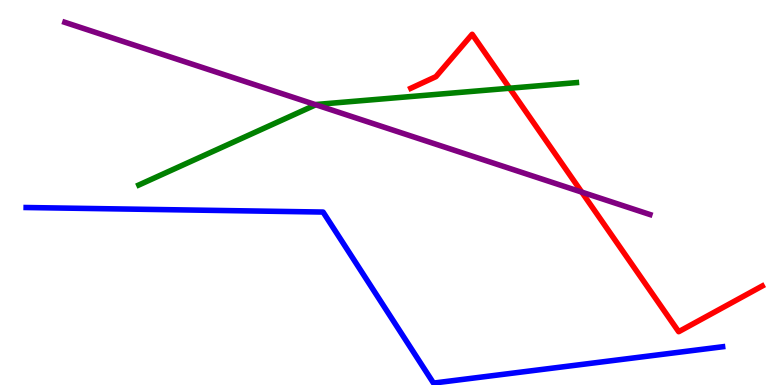[{'lines': ['blue', 'red'], 'intersections': []}, {'lines': ['green', 'red'], 'intersections': [{'x': 6.58, 'y': 7.71}]}, {'lines': ['purple', 'red'], 'intersections': [{'x': 7.51, 'y': 5.01}]}, {'lines': ['blue', 'green'], 'intersections': []}, {'lines': ['blue', 'purple'], 'intersections': []}, {'lines': ['green', 'purple'], 'intersections': [{'x': 4.07, 'y': 7.28}]}]